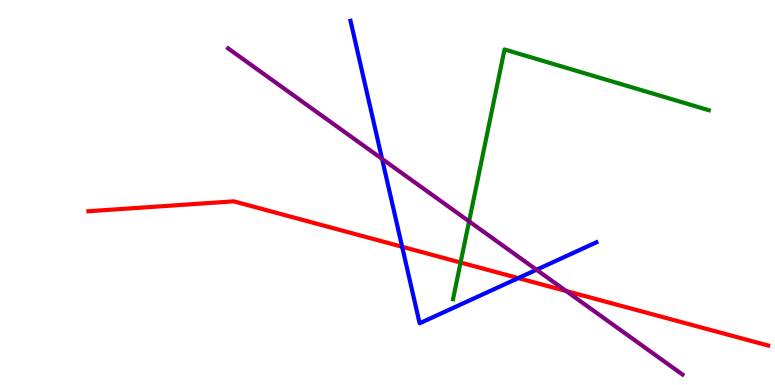[{'lines': ['blue', 'red'], 'intersections': [{'x': 5.19, 'y': 3.59}, {'x': 6.69, 'y': 2.78}]}, {'lines': ['green', 'red'], 'intersections': [{'x': 5.94, 'y': 3.18}]}, {'lines': ['purple', 'red'], 'intersections': [{'x': 7.3, 'y': 2.44}]}, {'lines': ['blue', 'green'], 'intersections': []}, {'lines': ['blue', 'purple'], 'intersections': [{'x': 4.93, 'y': 5.87}, {'x': 6.92, 'y': 2.99}]}, {'lines': ['green', 'purple'], 'intersections': [{'x': 6.05, 'y': 4.25}]}]